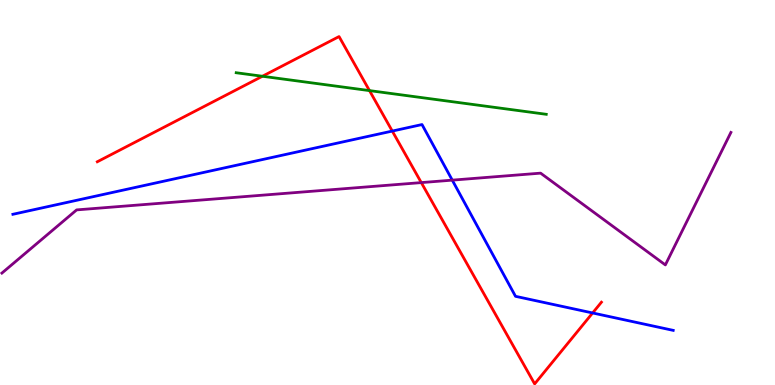[{'lines': ['blue', 'red'], 'intersections': [{'x': 5.06, 'y': 6.6}, {'x': 7.65, 'y': 1.87}]}, {'lines': ['green', 'red'], 'intersections': [{'x': 3.39, 'y': 8.02}, {'x': 4.77, 'y': 7.65}]}, {'lines': ['purple', 'red'], 'intersections': [{'x': 5.44, 'y': 5.26}]}, {'lines': ['blue', 'green'], 'intersections': []}, {'lines': ['blue', 'purple'], 'intersections': [{'x': 5.84, 'y': 5.32}]}, {'lines': ['green', 'purple'], 'intersections': []}]